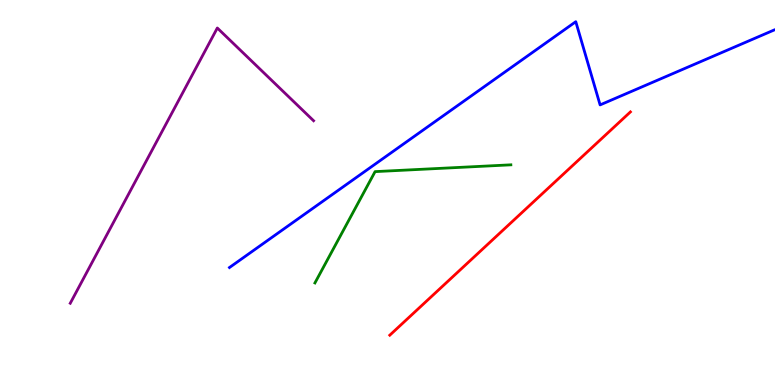[{'lines': ['blue', 'red'], 'intersections': []}, {'lines': ['green', 'red'], 'intersections': []}, {'lines': ['purple', 'red'], 'intersections': []}, {'lines': ['blue', 'green'], 'intersections': []}, {'lines': ['blue', 'purple'], 'intersections': []}, {'lines': ['green', 'purple'], 'intersections': []}]